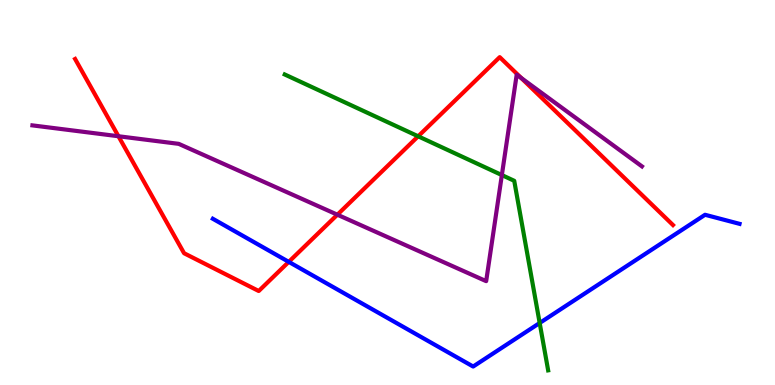[{'lines': ['blue', 'red'], 'intersections': [{'x': 3.73, 'y': 3.2}]}, {'lines': ['green', 'red'], 'intersections': [{'x': 5.4, 'y': 6.46}]}, {'lines': ['purple', 'red'], 'intersections': [{'x': 1.53, 'y': 6.46}, {'x': 4.35, 'y': 4.42}, {'x': 6.73, 'y': 7.97}]}, {'lines': ['blue', 'green'], 'intersections': [{'x': 6.96, 'y': 1.61}]}, {'lines': ['blue', 'purple'], 'intersections': []}, {'lines': ['green', 'purple'], 'intersections': [{'x': 6.48, 'y': 5.45}]}]